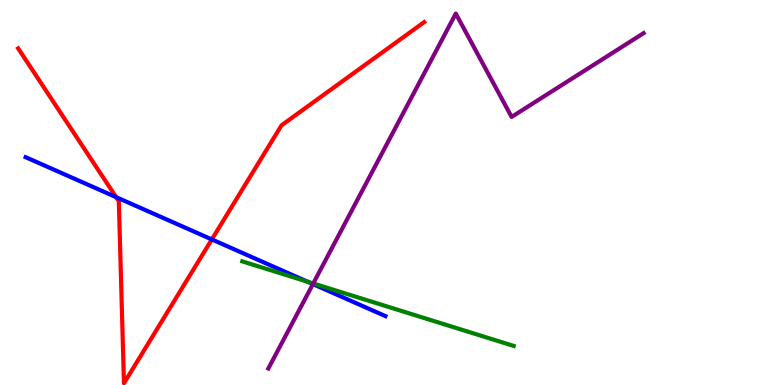[{'lines': ['blue', 'red'], 'intersections': [{'x': 1.5, 'y': 4.88}, {'x': 2.73, 'y': 3.78}]}, {'lines': ['green', 'red'], 'intersections': []}, {'lines': ['purple', 'red'], 'intersections': []}, {'lines': ['blue', 'green'], 'intersections': [{'x': 3.97, 'y': 2.68}]}, {'lines': ['blue', 'purple'], 'intersections': [{'x': 4.04, 'y': 2.62}]}, {'lines': ['green', 'purple'], 'intersections': [{'x': 4.04, 'y': 2.64}]}]